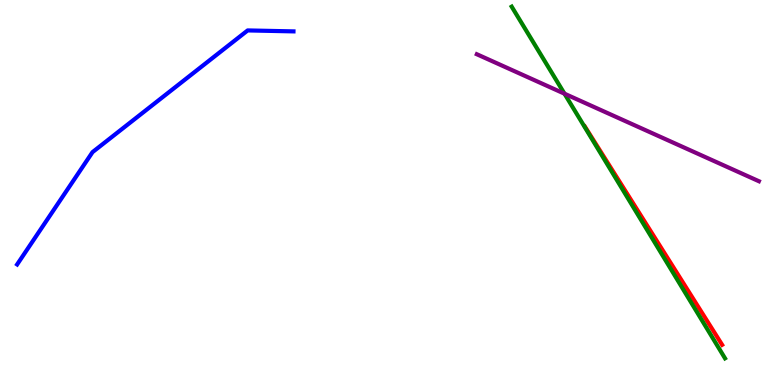[{'lines': ['blue', 'red'], 'intersections': []}, {'lines': ['green', 'red'], 'intersections': []}, {'lines': ['purple', 'red'], 'intersections': []}, {'lines': ['blue', 'green'], 'intersections': []}, {'lines': ['blue', 'purple'], 'intersections': []}, {'lines': ['green', 'purple'], 'intersections': [{'x': 7.28, 'y': 7.57}]}]